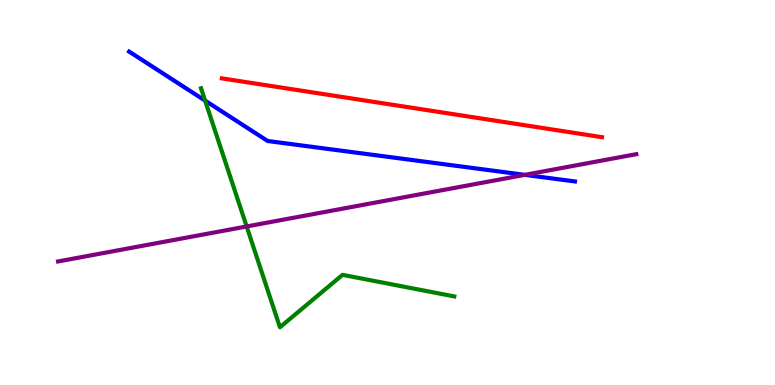[{'lines': ['blue', 'red'], 'intersections': []}, {'lines': ['green', 'red'], 'intersections': []}, {'lines': ['purple', 'red'], 'intersections': []}, {'lines': ['blue', 'green'], 'intersections': [{'x': 2.65, 'y': 7.39}]}, {'lines': ['blue', 'purple'], 'intersections': [{'x': 6.77, 'y': 5.46}]}, {'lines': ['green', 'purple'], 'intersections': [{'x': 3.18, 'y': 4.12}]}]